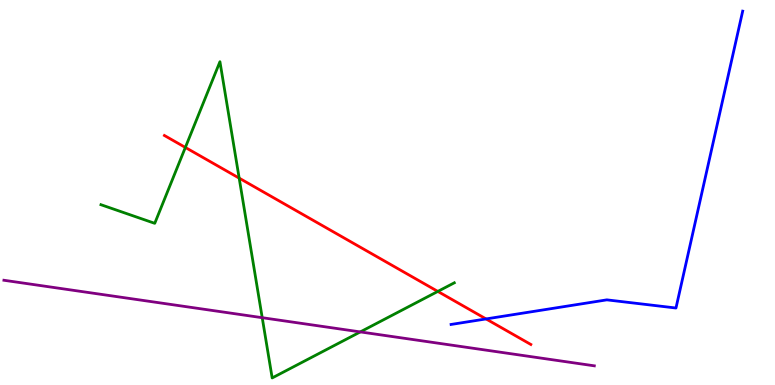[{'lines': ['blue', 'red'], 'intersections': [{'x': 6.27, 'y': 1.72}]}, {'lines': ['green', 'red'], 'intersections': [{'x': 2.39, 'y': 6.17}, {'x': 3.09, 'y': 5.37}, {'x': 5.65, 'y': 2.43}]}, {'lines': ['purple', 'red'], 'intersections': []}, {'lines': ['blue', 'green'], 'intersections': []}, {'lines': ['blue', 'purple'], 'intersections': []}, {'lines': ['green', 'purple'], 'intersections': [{'x': 3.38, 'y': 1.75}, {'x': 4.65, 'y': 1.38}]}]